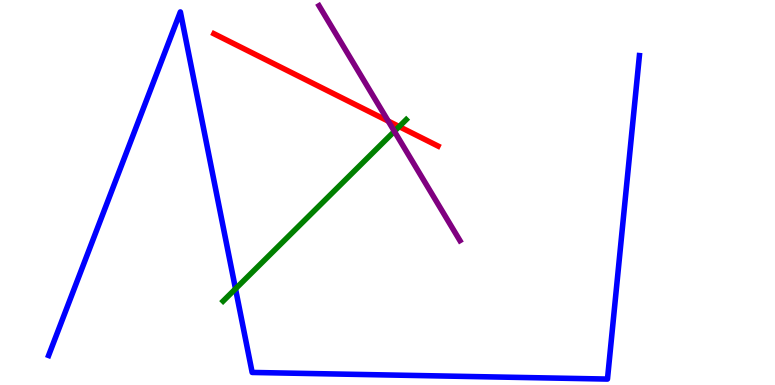[{'lines': ['blue', 'red'], 'intersections': []}, {'lines': ['green', 'red'], 'intersections': [{'x': 5.15, 'y': 6.71}]}, {'lines': ['purple', 'red'], 'intersections': [{'x': 5.01, 'y': 6.85}]}, {'lines': ['blue', 'green'], 'intersections': [{'x': 3.04, 'y': 2.5}]}, {'lines': ['blue', 'purple'], 'intersections': []}, {'lines': ['green', 'purple'], 'intersections': [{'x': 5.09, 'y': 6.59}]}]